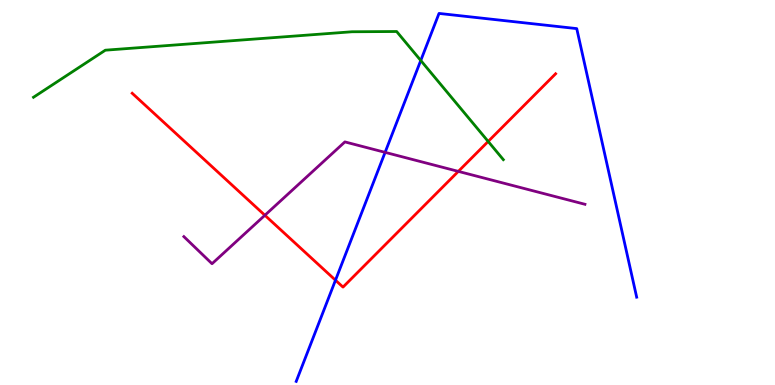[{'lines': ['blue', 'red'], 'intersections': [{'x': 4.33, 'y': 2.72}]}, {'lines': ['green', 'red'], 'intersections': [{'x': 6.3, 'y': 6.33}]}, {'lines': ['purple', 'red'], 'intersections': [{'x': 3.42, 'y': 4.41}, {'x': 5.91, 'y': 5.55}]}, {'lines': ['blue', 'green'], 'intersections': [{'x': 5.43, 'y': 8.43}]}, {'lines': ['blue', 'purple'], 'intersections': [{'x': 4.97, 'y': 6.04}]}, {'lines': ['green', 'purple'], 'intersections': []}]